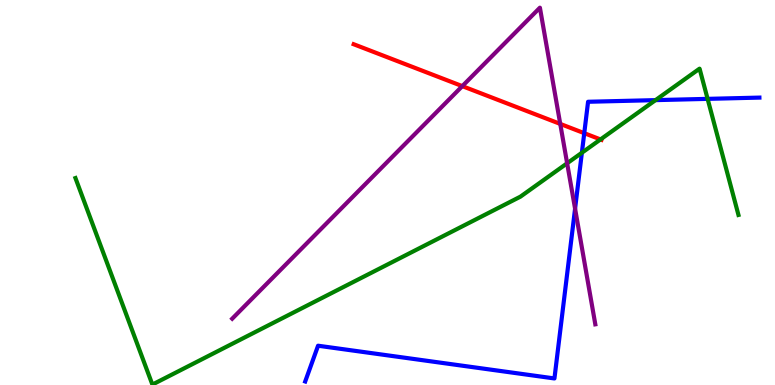[{'lines': ['blue', 'red'], 'intersections': [{'x': 7.54, 'y': 6.54}]}, {'lines': ['green', 'red'], 'intersections': [{'x': 7.75, 'y': 6.38}]}, {'lines': ['purple', 'red'], 'intersections': [{'x': 5.97, 'y': 7.76}, {'x': 7.23, 'y': 6.78}]}, {'lines': ['blue', 'green'], 'intersections': [{'x': 7.51, 'y': 6.03}, {'x': 8.46, 'y': 7.4}, {'x': 9.13, 'y': 7.43}]}, {'lines': ['blue', 'purple'], 'intersections': [{'x': 7.42, 'y': 4.58}]}, {'lines': ['green', 'purple'], 'intersections': [{'x': 7.32, 'y': 5.76}]}]